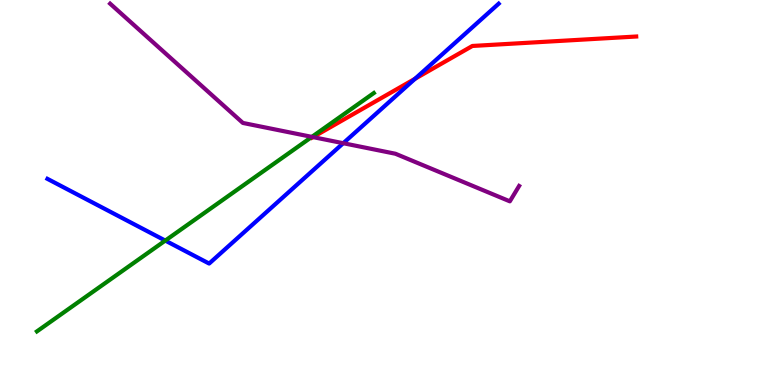[{'lines': ['blue', 'red'], 'intersections': [{'x': 5.36, 'y': 7.95}]}, {'lines': ['green', 'red'], 'intersections': []}, {'lines': ['purple', 'red'], 'intersections': [{'x': 4.04, 'y': 6.44}]}, {'lines': ['blue', 'green'], 'intersections': [{'x': 2.13, 'y': 3.75}]}, {'lines': ['blue', 'purple'], 'intersections': [{'x': 4.43, 'y': 6.28}]}, {'lines': ['green', 'purple'], 'intersections': [{'x': 4.02, 'y': 6.44}]}]